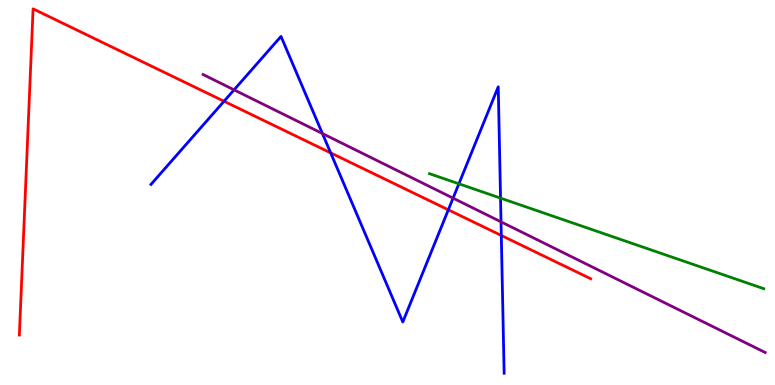[{'lines': ['blue', 'red'], 'intersections': [{'x': 2.89, 'y': 7.37}, {'x': 4.27, 'y': 6.03}, {'x': 5.78, 'y': 4.55}, {'x': 6.47, 'y': 3.88}]}, {'lines': ['green', 'red'], 'intersections': []}, {'lines': ['purple', 'red'], 'intersections': []}, {'lines': ['blue', 'green'], 'intersections': [{'x': 5.92, 'y': 5.23}, {'x': 6.46, 'y': 4.85}]}, {'lines': ['blue', 'purple'], 'intersections': [{'x': 3.02, 'y': 7.67}, {'x': 4.16, 'y': 6.53}, {'x': 5.85, 'y': 4.85}, {'x': 6.46, 'y': 4.24}]}, {'lines': ['green', 'purple'], 'intersections': []}]